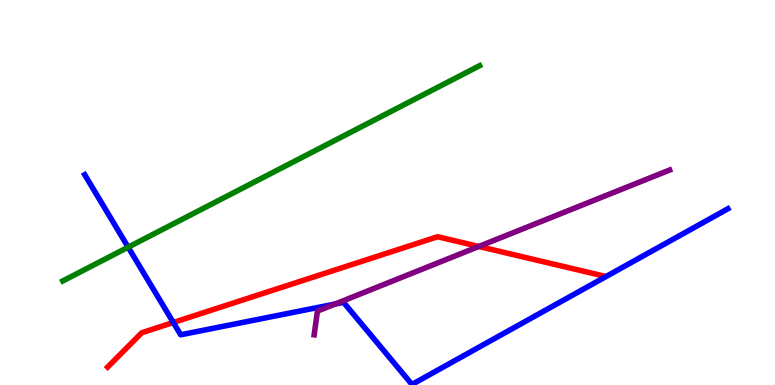[{'lines': ['blue', 'red'], 'intersections': [{'x': 2.24, 'y': 1.62}]}, {'lines': ['green', 'red'], 'intersections': []}, {'lines': ['purple', 'red'], 'intersections': [{'x': 6.18, 'y': 3.6}]}, {'lines': ['blue', 'green'], 'intersections': [{'x': 1.65, 'y': 3.58}]}, {'lines': ['blue', 'purple'], 'intersections': [{'x': 4.32, 'y': 2.1}]}, {'lines': ['green', 'purple'], 'intersections': []}]